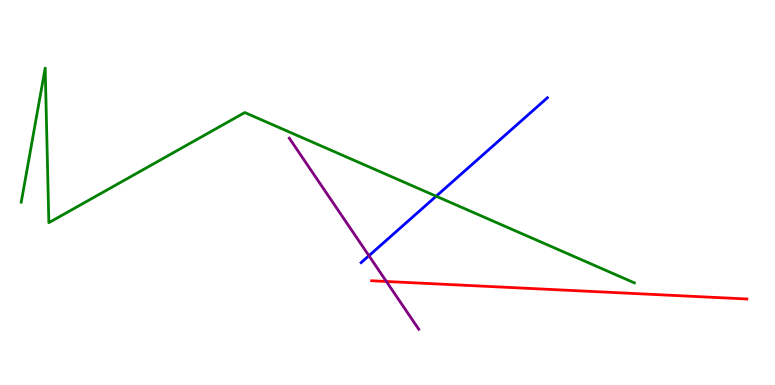[{'lines': ['blue', 'red'], 'intersections': []}, {'lines': ['green', 'red'], 'intersections': []}, {'lines': ['purple', 'red'], 'intersections': [{'x': 4.99, 'y': 2.69}]}, {'lines': ['blue', 'green'], 'intersections': [{'x': 5.63, 'y': 4.9}]}, {'lines': ['blue', 'purple'], 'intersections': [{'x': 4.76, 'y': 3.36}]}, {'lines': ['green', 'purple'], 'intersections': []}]